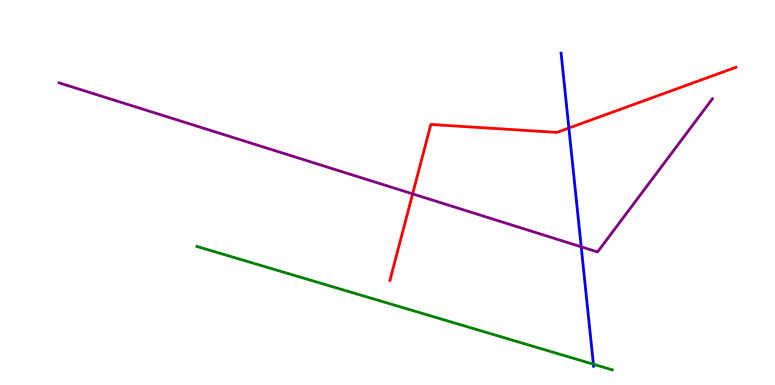[{'lines': ['blue', 'red'], 'intersections': [{'x': 7.34, 'y': 6.67}]}, {'lines': ['green', 'red'], 'intersections': []}, {'lines': ['purple', 'red'], 'intersections': [{'x': 5.32, 'y': 4.96}]}, {'lines': ['blue', 'green'], 'intersections': [{'x': 7.66, 'y': 0.54}]}, {'lines': ['blue', 'purple'], 'intersections': [{'x': 7.5, 'y': 3.59}]}, {'lines': ['green', 'purple'], 'intersections': []}]